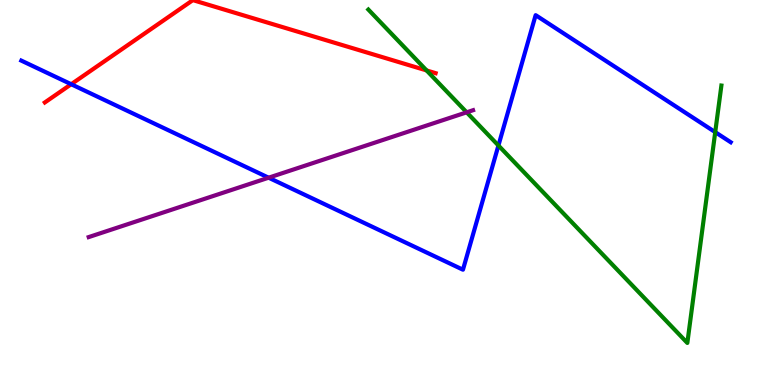[{'lines': ['blue', 'red'], 'intersections': [{'x': 0.919, 'y': 7.81}]}, {'lines': ['green', 'red'], 'intersections': [{'x': 5.5, 'y': 8.17}]}, {'lines': ['purple', 'red'], 'intersections': []}, {'lines': ['blue', 'green'], 'intersections': [{'x': 6.43, 'y': 6.22}, {'x': 9.23, 'y': 6.57}]}, {'lines': ['blue', 'purple'], 'intersections': [{'x': 3.47, 'y': 5.38}]}, {'lines': ['green', 'purple'], 'intersections': [{'x': 6.02, 'y': 7.08}]}]